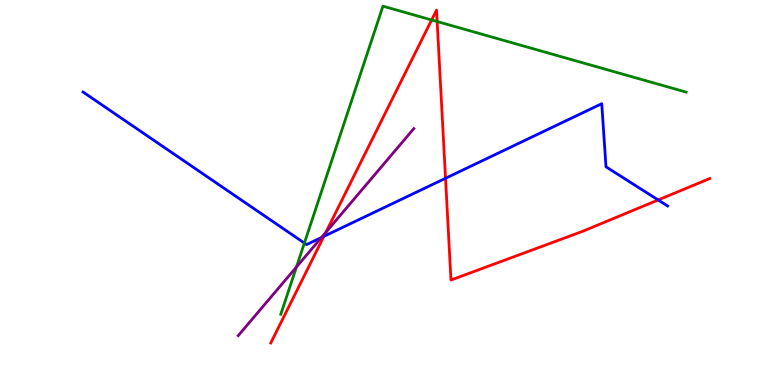[{'lines': ['blue', 'red'], 'intersections': [{'x': 4.18, 'y': 3.86}, {'x': 5.75, 'y': 5.37}, {'x': 8.49, 'y': 4.81}]}, {'lines': ['green', 'red'], 'intersections': [{'x': 5.57, 'y': 9.48}, {'x': 5.64, 'y': 9.44}]}, {'lines': ['purple', 'red'], 'intersections': [{'x': 4.21, 'y': 3.97}]}, {'lines': ['blue', 'green'], 'intersections': [{'x': 3.93, 'y': 3.69}]}, {'lines': ['blue', 'purple'], 'intersections': [{'x': 4.15, 'y': 3.83}]}, {'lines': ['green', 'purple'], 'intersections': [{'x': 3.83, 'y': 3.07}]}]